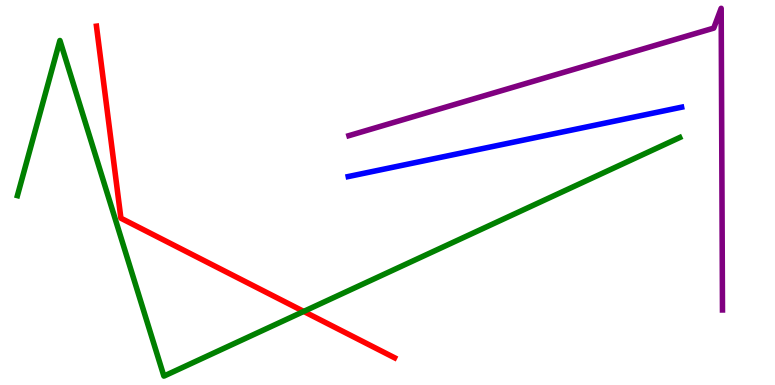[{'lines': ['blue', 'red'], 'intersections': []}, {'lines': ['green', 'red'], 'intersections': [{'x': 3.92, 'y': 1.91}]}, {'lines': ['purple', 'red'], 'intersections': []}, {'lines': ['blue', 'green'], 'intersections': []}, {'lines': ['blue', 'purple'], 'intersections': []}, {'lines': ['green', 'purple'], 'intersections': []}]